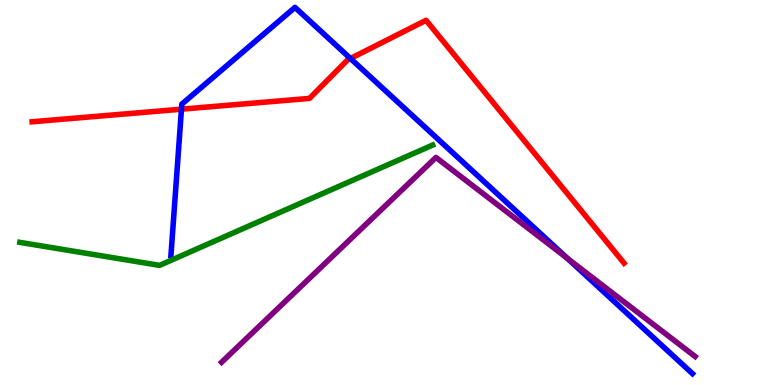[{'lines': ['blue', 'red'], 'intersections': [{'x': 2.34, 'y': 7.16}, {'x': 4.52, 'y': 8.48}]}, {'lines': ['green', 'red'], 'intersections': []}, {'lines': ['purple', 'red'], 'intersections': []}, {'lines': ['blue', 'green'], 'intersections': []}, {'lines': ['blue', 'purple'], 'intersections': [{'x': 7.32, 'y': 3.29}]}, {'lines': ['green', 'purple'], 'intersections': []}]